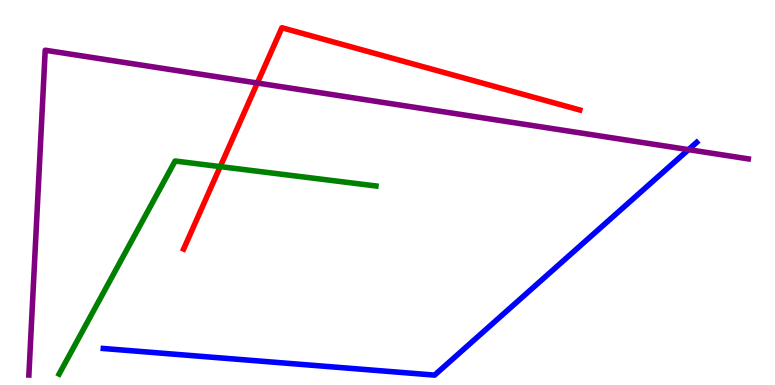[{'lines': ['blue', 'red'], 'intersections': []}, {'lines': ['green', 'red'], 'intersections': [{'x': 2.84, 'y': 5.67}]}, {'lines': ['purple', 'red'], 'intersections': [{'x': 3.32, 'y': 7.84}]}, {'lines': ['blue', 'green'], 'intersections': []}, {'lines': ['blue', 'purple'], 'intersections': [{'x': 8.88, 'y': 6.11}]}, {'lines': ['green', 'purple'], 'intersections': []}]